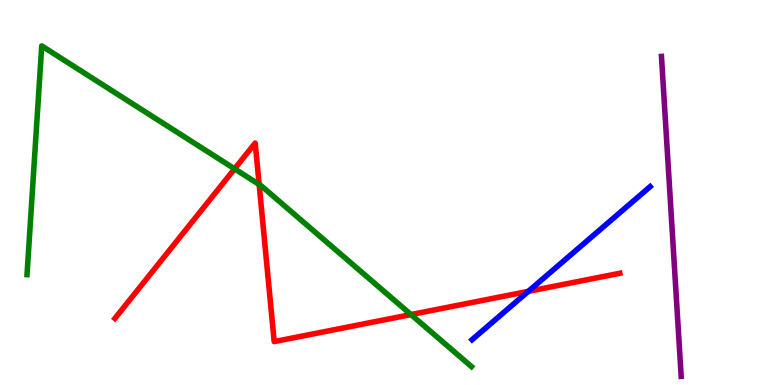[{'lines': ['blue', 'red'], 'intersections': [{'x': 6.82, 'y': 2.43}]}, {'lines': ['green', 'red'], 'intersections': [{'x': 3.03, 'y': 5.61}, {'x': 3.34, 'y': 5.21}, {'x': 5.3, 'y': 1.83}]}, {'lines': ['purple', 'red'], 'intersections': []}, {'lines': ['blue', 'green'], 'intersections': []}, {'lines': ['blue', 'purple'], 'intersections': []}, {'lines': ['green', 'purple'], 'intersections': []}]